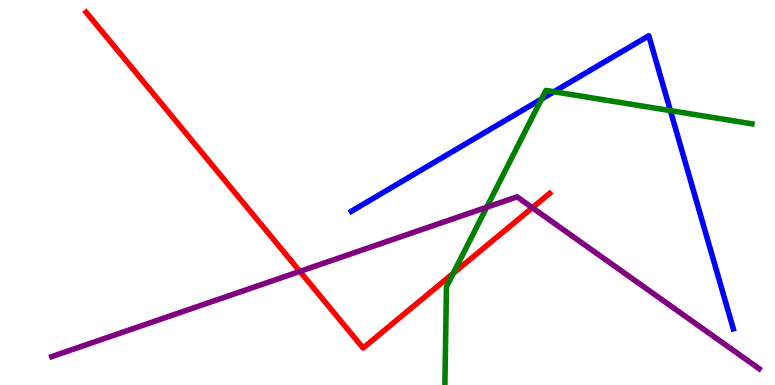[{'lines': ['blue', 'red'], 'intersections': []}, {'lines': ['green', 'red'], 'intersections': [{'x': 5.85, 'y': 2.9}]}, {'lines': ['purple', 'red'], 'intersections': [{'x': 3.87, 'y': 2.95}, {'x': 6.87, 'y': 4.6}]}, {'lines': ['blue', 'green'], 'intersections': [{'x': 6.99, 'y': 7.43}, {'x': 7.15, 'y': 7.62}, {'x': 8.65, 'y': 7.13}]}, {'lines': ['blue', 'purple'], 'intersections': []}, {'lines': ['green', 'purple'], 'intersections': [{'x': 6.28, 'y': 4.62}]}]